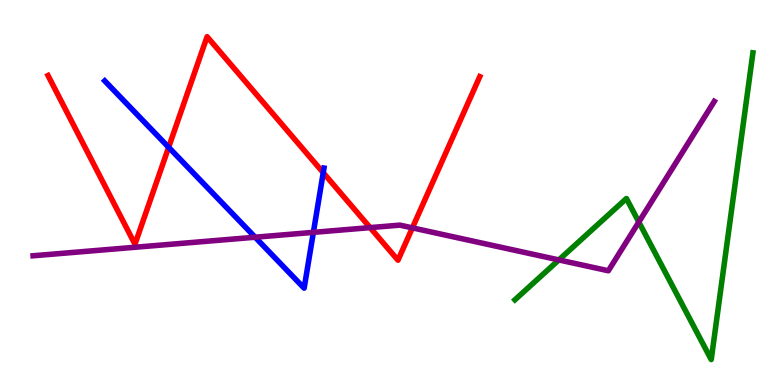[{'lines': ['blue', 'red'], 'intersections': [{'x': 2.18, 'y': 6.17}, {'x': 4.17, 'y': 5.51}]}, {'lines': ['green', 'red'], 'intersections': []}, {'lines': ['purple', 'red'], 'intersections': [{'x': 4.78, 'y': 4.09}, {'x': 5.32, 'y': 4.08}]}, {'lines': ['blue', 'green'], 'intersections': []}, {'lines': ['blue', 'purple'], 'intersections': [{'x': 3.29, 'y': 3.84}, {'x': 4.04, 'y': 3.96}]}, {'lines': ['green', 'purple'], 'intersections': [{'x': 7.21, 'y': 3.25}, {'x': 8.24, 'y': 4.23}]}]